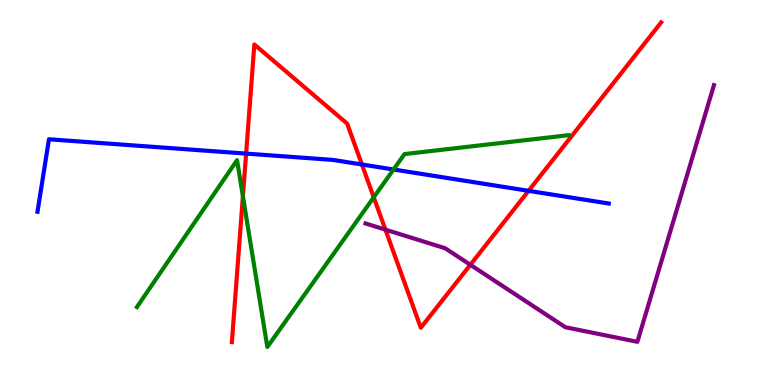[{'lines': ['blue', 'red'], 'intersections': [{'x': 3.18, 'y': 6.01}, {'x': 4.67, 'y': 5.73}, {'x': 6.82, 'y': 5.04}]}, {'lines': ['green', 'red'], 'intersections': [{'x': 3.13, 'y': 4.9}, {'x': 4.82, 'y': 4.87}]}, {'lines': ['purple', 'red'], 'intersections': [{'x': 4.97, 'y': 4.04}, {'x': 6.07, 'y': 3.12}]}, {'lines': ['blue', 'green'], 'intersections': [{'x': 5.08, 'y': 5.6}]}, {'lines': ['blue', 'purple'], 'intersections': []}, {'lines': ['green', 'purple'], 'intersections': []}]